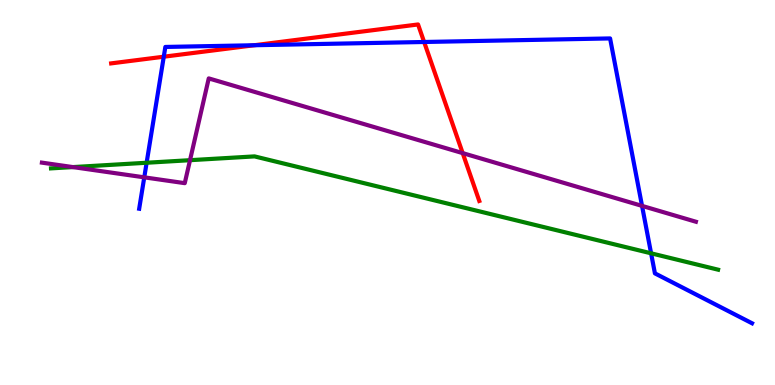[{'lines': ['blue', 'red'], 'intersections': [{'x': 2.11, 'y': 8.53}, {'x': 3.28, 'y': 8.82}, {'x': 5.47, 'y': 8.91}]}, {'lines': ['green', 'red'], 'intersections': []}, {'lines': ['purple', 'red'], 'intersections': [{'x': 5.97, 'y': 6.02}]}, {'lines': ['blue', 'green'], 'intersections': [{'x': 1.89, 'y': 5.77}, {'x': 8.4, 'y': 3.42}]}, {'lines': ['blue', 'purple'], 'intersections': [{'x': 1.86, 'y': 5.39}, {'x': 8.28, 'y': 4.65}]}, {'lines': ['green', 'purple'], 'intersections': [{'x': 0.94, 'y': 5.66}, {'x': 2.45, 'y': 5.84}]}]